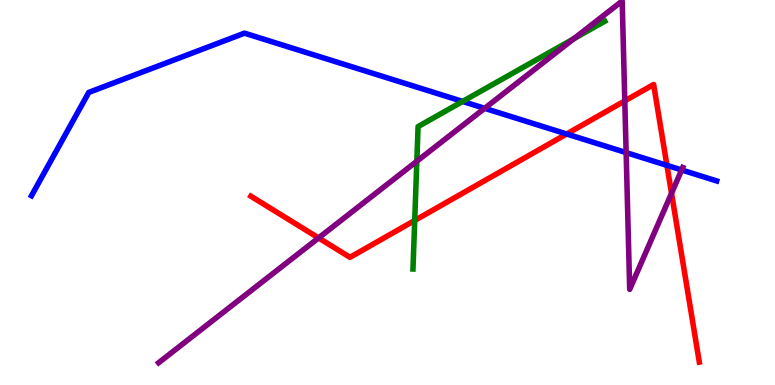[{'lines': ['blue', 'red'], 'intersections': [{'x': 7.31, 'y': 6.52}, {'x': 8.61, 'y': 5.7}]}, {'lines': ['green', 'red'], 'intersections': [{'x': 5.35, 'y': 4.27}]}, {'lines': ['purple', 'red'], 'intersections': [{'x': 4.11, 'y': 3.82}, {'x': 8.06, 'y': 7.38}, {'x': 8.66, 'y': 4.98}]}, {'lines': ['blue', 'green'], 'intersections': [{'x': 5.97, 'y': 7.37}]}, {'lines': ['blue', 'purple'], 'intersections': [{'x': 6.25, 'y': 7.19}, {'x': 8.08, 'y': 6.04}, {'x': 8.8, 'y': 5.58}]}, {'lines': ['green', 'purple'], 'intersections': [{'x': 5.38, 'y': 5.81}, {'x': 7.41, 'y': 9.0}]}]